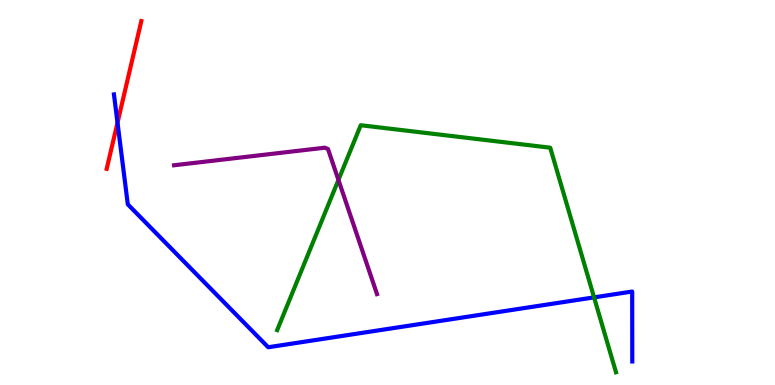[{'lines': ['blue', 'red'], 'intersections': [{'x': 1.52, 'y': 6.81}]}, {'lines': ['green', 'red'], 'intersections': []}, {'lines': ['purple', 'red'], 'intersections': []}, {'lines': ['blue', 'green'], 'intersections': [{'x': 7.67, 'y': 2.28}]}, {'lines': ['blue', 'purple'], 'intersections': []}, {'lines': ['green', 'purple'], 'intersections': [{'x': 4.37, 'y': 5.33}]}]